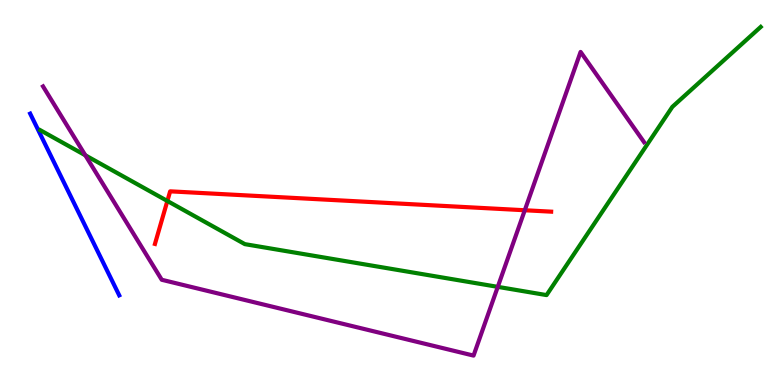[{'lines': ['blue', 'red'], 'intersections': []}, {'lines': ['green', 'red'], 'intersections': [{'x': 2.16, 'y': 4.78}]}, {'lines': ['purple', 'red'], 'intersections': [{'x': 6.77, 'y': 4.54}]}, {'lines': ['blue', 'green'], 'intersections': []}, {'lines': ['blue', 'purple'], 'intersections': []}, {'lines': ['green', 'purple'], 'intersections': [{'x': 1.1, 'y': 5.97}, {'x': 6.42, 'y': 2.55}]}]